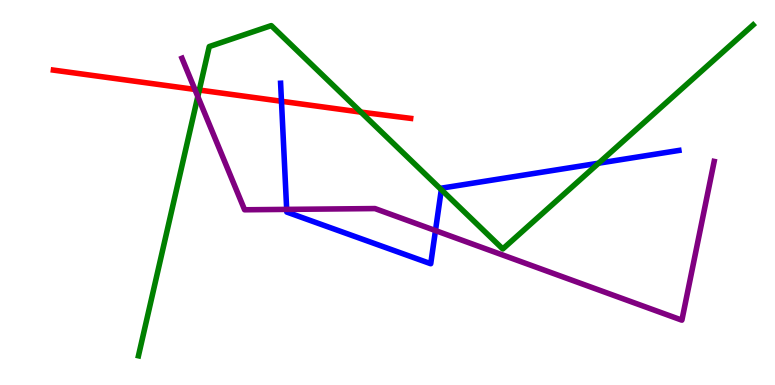[{'lines': ['blue', 'red'], 'intersections': [{'x': 3.63, 'y': 7.37}]}, {'lines': ['green', 'red'], 'intersections': [{'x': 2.57, 'y': 7.66}, {'x': 4.66, 'y': 7.09}]}, {'lines': ['purple', 'red'], 'intersections': [{'x': 2.51, 'y': 7.68}]}, {'lines': ['blue', 'green'], 'intersections': [{'x': 5.69, 'y': 5.07}, {'x': 7.72, 'y': 5.76}]}, {'lines': ['blue', 'purple'], 'intersections': [{'x': 3.7, 'y': 4.56}, {'x': 5.62, 'y': 4.01}]}, {'lines': ['green', 'purple'], 'intersections': [{'x': 2.55, 'y': 7.49}]}]